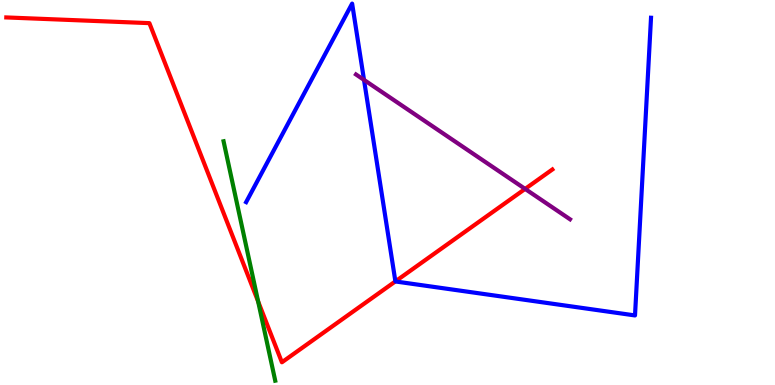[{'lines': ['blue', 'red'], 'intersections': [{'x': 5.1, 'y': 2.69}]}, {'lines': ['green', 'red'], 'intersections': [{'x': 3.33, 'y': 2.17}]}, {'lines': ['purple', 'red'], 'intersections': [{'x': 6.78, 'y': 5.09}]}, {'lines': ['blue', 'green'], 'intersections': []}, {'lines': ['blue', 'purple'], 'intersections': [{'x': 4.7, 'y': 7.92}]}, {'lines': ['green', 'purple'], 'intersections': []}]